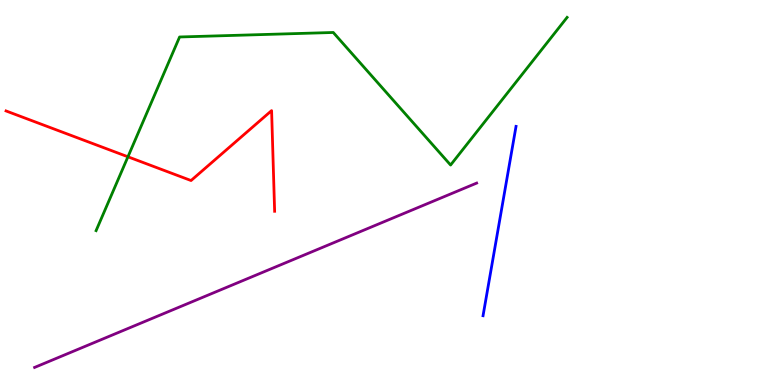[{'lines': ['blue', 'red'], 'intersections': []}, {'lines': ['green', 'red'], 'intersections': [{'x': 1.65, 'y': 5.93}]}, {'lines': ['purple', 'red'], 'intersections': []}, {'lines': ['blue', 'green'], 'intersections': []}, {'lines': ['blue', 'purple'], 'intersections': []}, {'lines': ['green', 'purple'], 'intersections': []}]